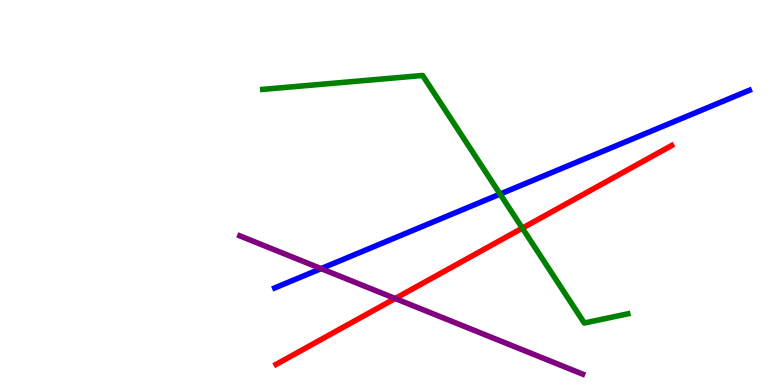[{'lines': ['blue', 'red'], 'intersections': []}, {'lines': ['green', 'red'], 'intersections': [{'x': 6.74, 'y': 4.07}]}, {'lines': ['purple', 'red'], 'intersections': [{'x': 5.1, 'y': 2.25}]}, {'lines': ['blue', 'green'], 'intersections': [{'x': 6.45, 'y': 4.96}]}, {'lines': ['blue', 'purple'], 'intersections': [{'x': 4.14, 'y': 3.02}]}, {'lines': ['green', 'purple'], 'intersections': []}]